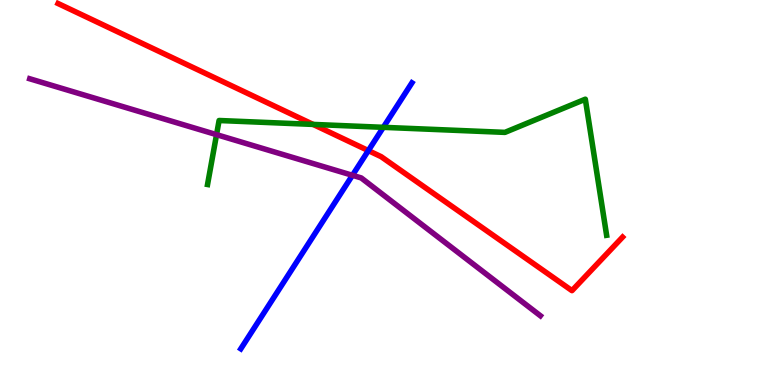[{'lines': ['blue', 'red'], 'intersections': [{'x': 4.75, 'y': 6.09}]}, {'lines': ['green', 'red'], 'intersections': [{'x': 4.04, 'y': 6.77}]}, {'lines': ['purple', 'red'], 'intersections': []}, {'lines': ['blue', 'green'], 'intersections': [{'x': 4.95, 'y': 6.69}]}, {'lines': ['blue', 'purple'], 'intersections': [{'x': 4.55, 'y': 5.45}]}, {'lines': ['green', 'purple'], 'intersections': [{'x': 2.79, 'y': 6.5}]}]